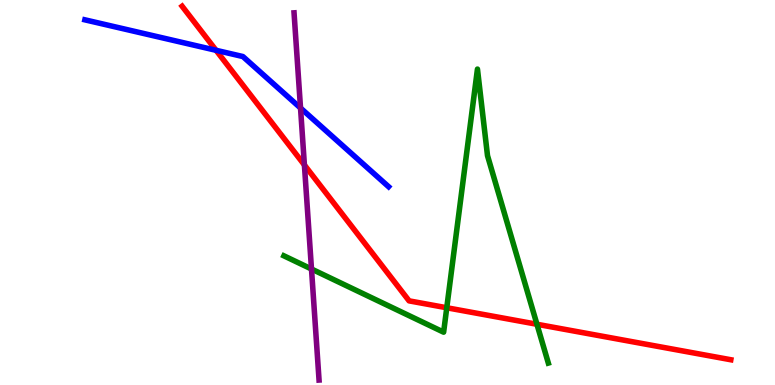[{'lines': ['blue', 'red'], 'intersections': [{'x': 2.79, 'y': 8.69}]}, {'lines': ['green', 'red'], 'intersections': [{'x': 5.76, 'y': 2.01}, {'x': 6.93, 'y': 1.58}]}, {'lines': ['purple', 'red'], 'intersections': [{'x': 3.93, 'y': 5.72}]}, {'lines': ['blue', 'green'], 'intersections': []}, {'lines': ['blue', 'purple'], 'intersections': [{'x': 3.88, 'y': 7.19}]}, {'lines': ['green', 'purple'], 'intersections': [{'x': 4.02, 'y': 3.01}]}]